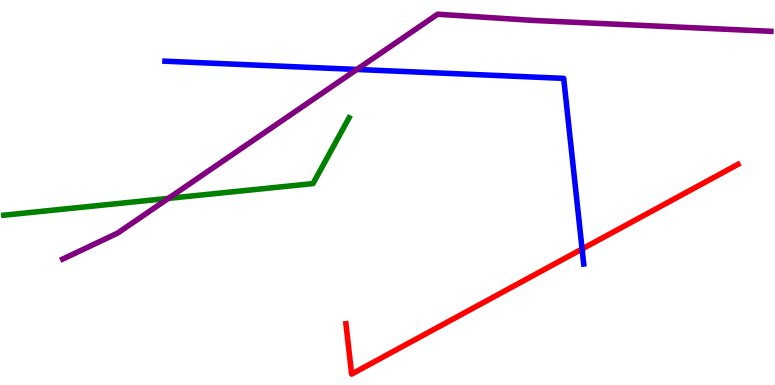[{'lines': ['blue', 'red'], 'intersections': [{'x': 7.51, 'y': 3.53}]}, {'lines': ['green', 'red'], 'intersections': []}, {'lines': ['purple', 'red'], 'intersections': []}, {'lines': ['blue', 'green'], 'intersections': []}, {'lines': ['blue', 'purple'], 'intersections': [{'x': 4.6, 'y': 8.2}]}, {'lines': ['green', 'purple'], 'intersections': [{'x': 2.17, 'y': 4.85}]}]